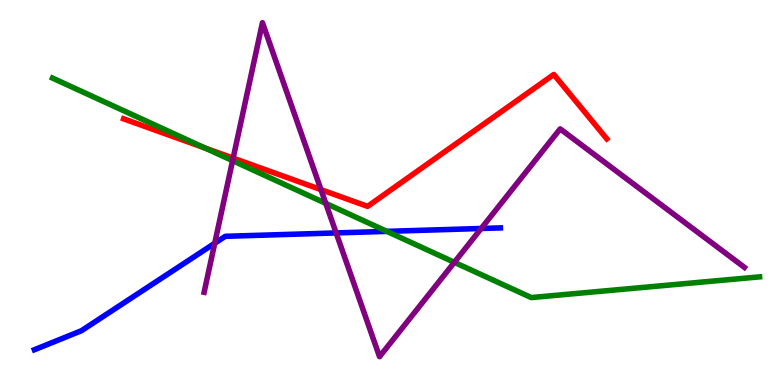[{'lines': ['blue', 'red'], 'intersections': []}, {'lines': ['green', 'red'], 'intersections': [{'x': 2.65, 'y': 6.15}]}, {'lines': ['purple', 'red'], 'intersections': [{'x': 3.01, 'y': 5.89}, {'x': 4.14, 'y': 5.07}]}, {'lines': ['blue', 'green'], 'intersections': [{'x': 4.99, 'y': 3.99}]}, {'lines': ['blue', 'purple'], 'intersections': [{'x': 2.77, 'y': 3.68}, {'x': 4.34, 'y': 3.95}, {'x': 6.21, 'y': 4.07}]}, {'lines': ['green', 'purple'], 'intersections': [{'x': 3.0, 'y': 5.83}, {'x': 4.2, 'y': 4.72}, {'x': 5.86, 'y': 3.19}]}]